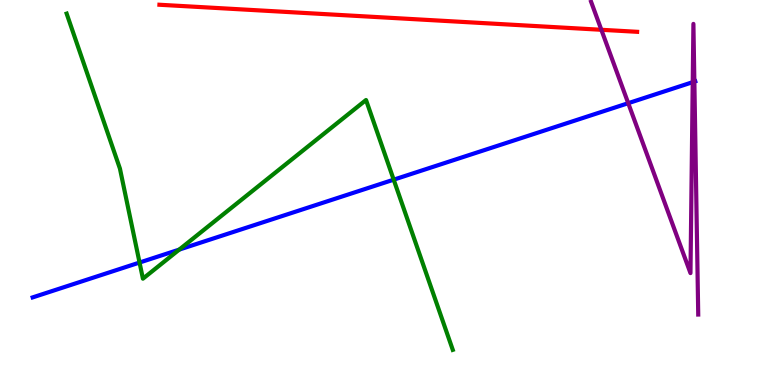[{'lines': ['blue', 'red'], 'intersections': []}, {'lines': ['green', 'red'], 'intersections': []}, {'lines': ['purple', 'red'], 'intersections': [{'x': 7.76, 'y': 9.23}]}, {'lines': ['blue', 'green'], 'intersections': [{'x': 1.8, 'y': 3.18}, {'x': 2.31, 'y': 3.52}, {'x': 5.08, 'y': 5.33}]}, {'lines': ['blue', 'purple'], 'intersections': [{'x': 8.11, 'y': 7.32}, {'x': 8.94, 'y': 7.87}, {'x': 8.96, 'y': 7.88}]}, {'lines': ['green', 'purple'], 'intersections': []}]